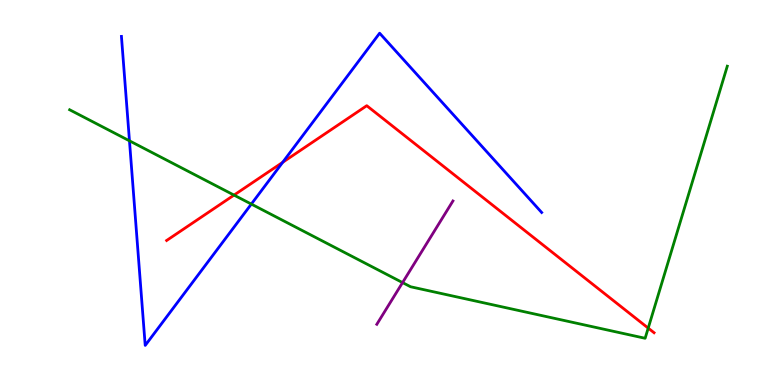[{'lines': ['blue', 'red'], 'intersections': [{'x': 3.65, 'y': 5.78}]}, {'lines': ['green', 'red'], 'intersections': [{'x': 3.02, 'y': 4.93}, {'x': 8.36, 'y': 1.48}]}, {'lines': ['purple', 'red'], 'intersections': []}, {'lines': ['blue', 'green'], 'intersections': [{'x': 1.67, 'y': 6.34}, {'x': 3.24, 'y': 4.7}]}, {'lines': ['blue', 'purple'], 'intersections': []}, {'lines': ['green', 'purple'], 'intersections': [{'x': 5.19, 'y': 2.66}]}]